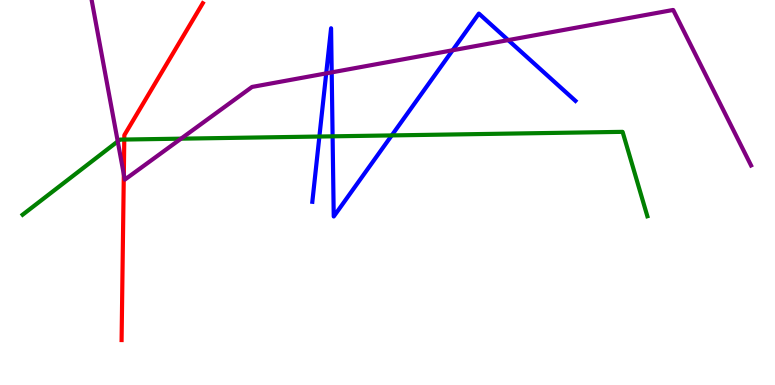[{'lines': ['blue', 'red'], 'intersections': []}, {'lines': ['green', 'red'], 'intersections': [{'x': 1.6, 'y': 6.38}]}, {'lines': ['purple', 'red'], 'intersections': [{'x': 1.6, 'y': 5.47}]}, {'lines': ['blue', 'green'], 'intersections': [{'x': 4.12, 'y': 6.45}, {'x': 4.29, 'y': 6.46}, {'x': 5.05, 'y': 6.48}]}, {'lines': ['blue', 'purple'], 'intersections': [{'x': 4.21, 'y': 8.09}, {'x': 4.28, 'y': 8.12}, {'x': 5.84, 'y': 8.69}, {'x': 6.56, 'y': 8.96}]}, {'lines': ['green', 'purple'], 'intersections': [{'x': 1.52, 'y': 6.33}, {'x': 2.34, 'y': 6.4}]}]